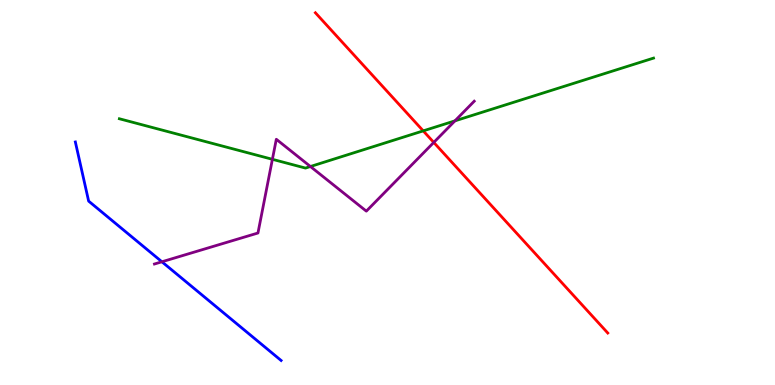[{'lines': ['blue', 'red'], 'intersections': []}, {'lines': ['green', 'red'], 'intersections': [{'x': 5.46, 'y': 6.6}]}, {'lines': ['purple', 'red'], 'intersections': [{'x': 5.6, 'y': 6.3}]}, {'lines': ['blue', 'green'], 'intersections': []}, {'lines': ['blue', 'purple'], 'intersections': [{'x': 2.09, 'y': 3.2}]}, {'lines': ['green', 'purple'], 'intersections': [{'x': 3.51, 'y': 5.86}, {'x': 4.01, 'y': 5.68}, {'x': 5.87, 'y': 6.86}]}]